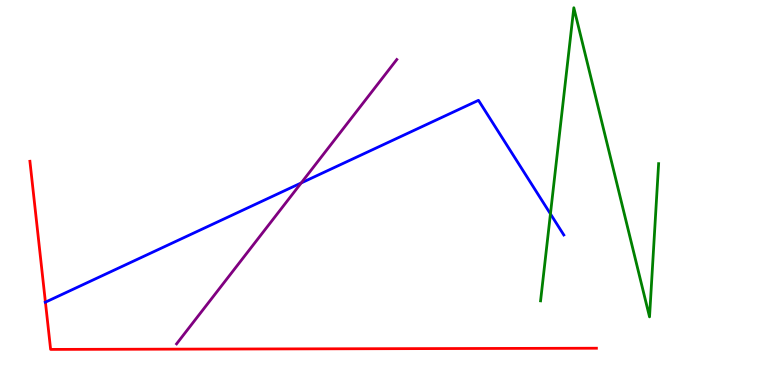[{'lines': ['blue', 'red'], 'intersections': [{'x': 0.586, 'y': 2.15}]}, {'lines': ['green', 'red'], 'intersections': []}, {'lines': ['purple', 'red'], 'intersections': []}, {'lines': ['blue', 'green'], 'intersections': [{'x': 7.1, 'y': 4.44}]}, {'lines': ['blue', 'purple'], 'intersections': [{'x': 3.89, 'y': 5.25}]}, {'lines': ['green', 'purple'], 'intersections': []}]